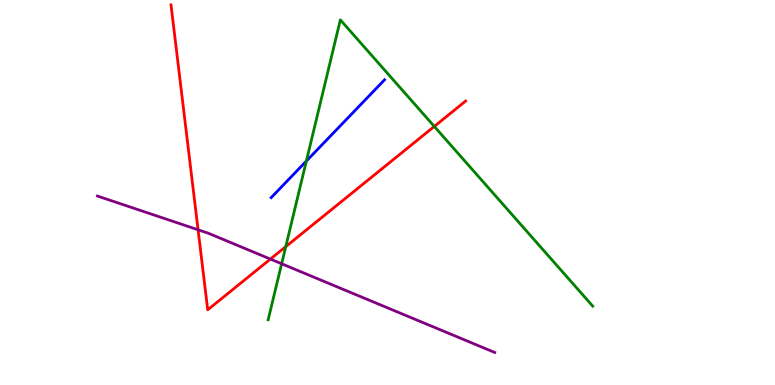[{'lines': ['blue', 'red'], 'intersections': []}, {'lines': ['green', 'red'], 'intersections': [{'x': 3.69, 'y': 3.59}, {'x': 5.6, 'y': 6.72}]}, {'lines': ['purple', 'red'], 'intersections': [{'x': 2.56, 'y': 4.03}, {'x': 3.49, 'y': 3.27}]}, {'lines': ['blue', 'green'], 'intersections': [{'x': 3.95, 'y': 5.82}]}, {'lines': ['blue', 'purple'], 'intersections': []}, {'lines': ['green', 'purple'], 'intersections': [{'x': 3.63, 'y': 3.15}]}]